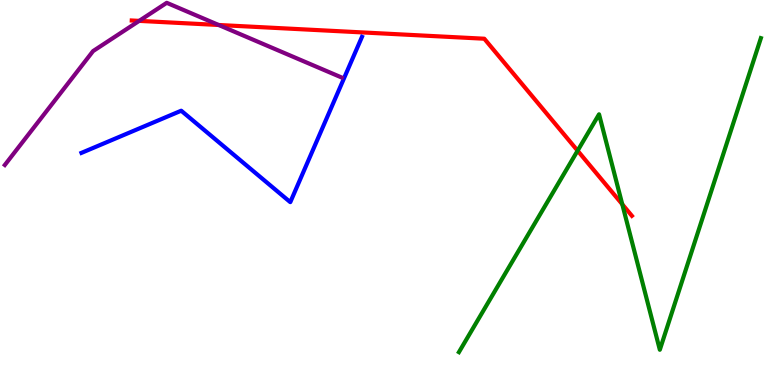[{'lines': ['blue', 'red'], 'intersections': []}, {'lines': ['green', 'red'], 'intersections': [{'x': 7.45, 'y': 6.09}, {'x': 8.03, 'y': 4.69}]}, {'lines': ['purple', 'red'], 'intersections': [{'x': 1.8, 'y': 9.46}, {'x': 2.82, 'y': 9.35}]}, {'lines': ['blue', 'green'], 'intersections': []}, {'lines': ['blue', 'purple'], 'intersections': []}, {'lines': ['green', 'purple'], 'intersections': []}]